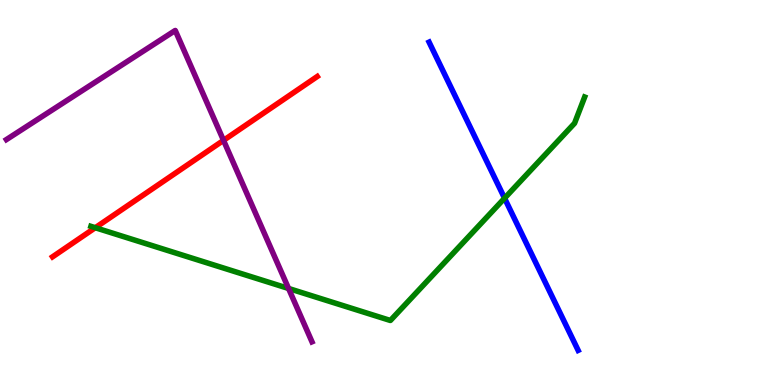[{'lines': ['blue', 'red'], 'intersections': []}, {'lines': ['green', 'red'], 'intersections': [{'x': 1.23, 'y': 4.09}]}, {'lines': ['purple', 'red'], 'intersections': [{'x': 2.88, 'y': 6.35}]}, {'lines': ['blue', 'green'], 'intersections': [{'x': 6.51, 'y': 4.85}]}, {'lines': ['blue', 'purple'], 'intersections': []}, {'lines': ['green', 'purple'], 'intersections': [{'x': 3.72, 'y': 2.51}]}]